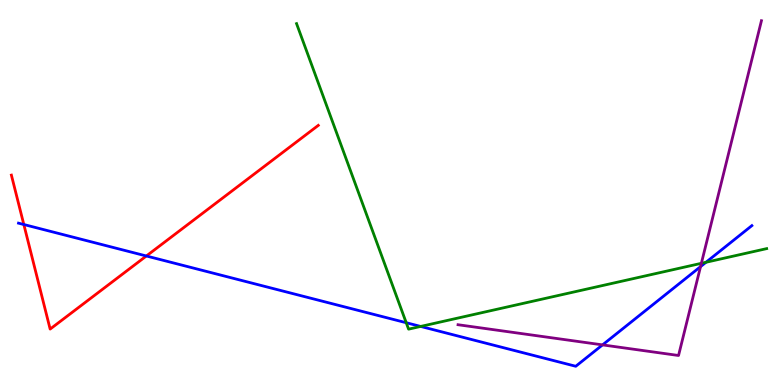[{'lines': ['blue', 'red'], 'intersections': [{'x': 0.307, 'y': 4.17}, {'x': 1.89, 'y': 3.35}]}, {'lines': ['green', 'red'], 'intersections': []}, {'lines': ['purple', 'red'], 'intersections': []}, {'lines': ['blue', 'green'], 'intersections': [{'x': 5.24, 'y': 1.62}, {'x': 5.43, 'y': 1.52}, {'x': 9.11, 'y': 3.19}]}, {'lines': ['blue', 'purple'], 'intersections': [{'x': 7.77, 'y': 1.04}, {'x': 9.04, 'y': 3.07}]}, {'lines': ['green', 'purple'], 'intersections': [{'x': 9.05, 'y': 3.16}]}]